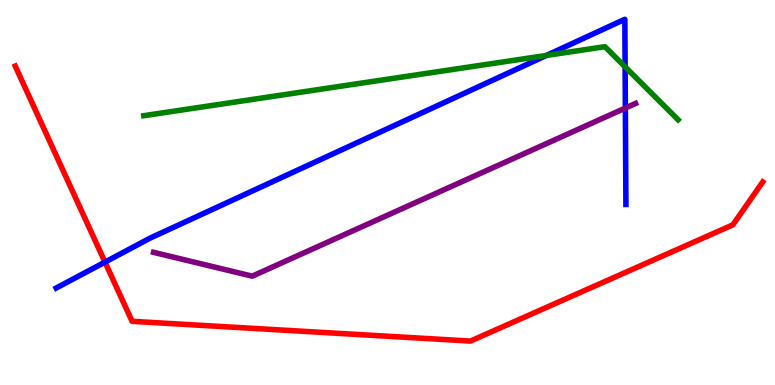[{'lines': ['blue', 'red'], 'intersections': [{'x': 1.35, 'y': 3.19}]}, {'lines': ['green', 'red'], 'intersections': []}, {'lines': ['purple', 'red'], 'intersections': []}, {'lines': ['blue', 'green'], 'intersections': [{'x': 7.05, 'y': 8.56}, {'x': 8.07, 'y': 8.26}]}, {'lines': ['blue', 'purple'], 'intersections': [{'x': 8.07, 'y': 7.19}]}, {'lines': ['green', 'purple'], 'intersections': []}]